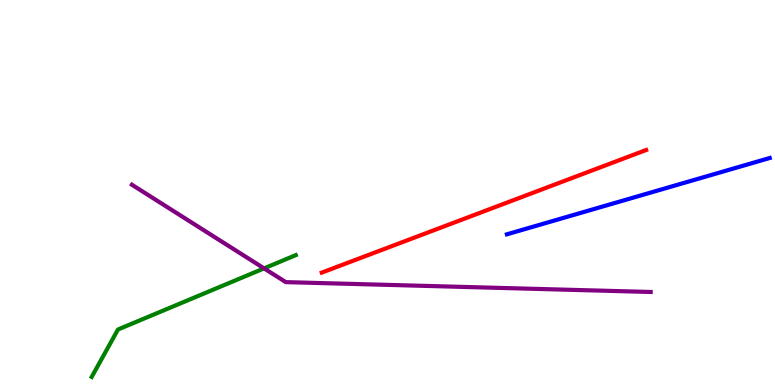[{'lines': ['blue', 'red'], 'intersections': []}, {'lines': ['green', 'red'], 'intersections': []}, {'lines': ['purple', 'red'], 'intersections': []}, {'lines': ['blue', 'green'], 'intersections': []}, {'lines': ['blue', 'purple'], 'intersections': []}, {'lines': ['green', 'purple'], 'intersections': [{'x': 3.41, 'y': 3.03}]}]